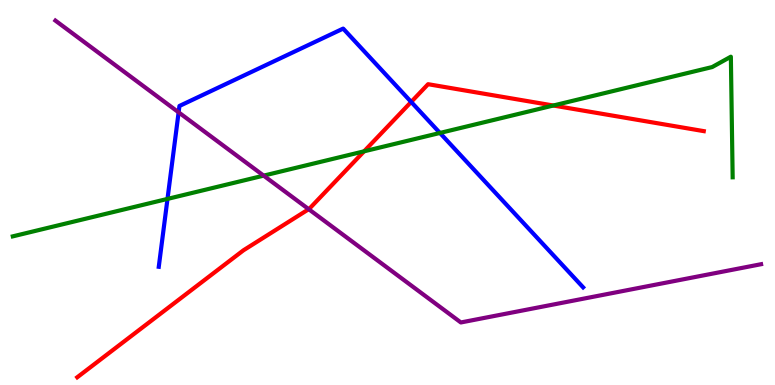[{'lines': ['blue', 'red'], 'intersections': [{'x': 5.31, 'y': 7.35}]}, {'lines': ['green', 'red'], 'intersections': [{'x': 4.7, 'y': 6.07}, {'x': 7.14, 'y': 7.26}]}, {'lines': ['purple', 'red'], 'intersections': [{'x': 3.98, 'y': 4.57}]}, {'lines': ['blue', 'green'], 'intersections': [{'x': 2.16, 'y': 4.83}, {'x': 5.68, 'y': 6.55}]}, {'lines': ['blue', 'purple'], 'intersections': [{'x': 2.3, 'y': 7.08}]}, {'lines': ['green', 'purple'], 'intersections': [{'x': 3.4, 'y': 5.44}]}]